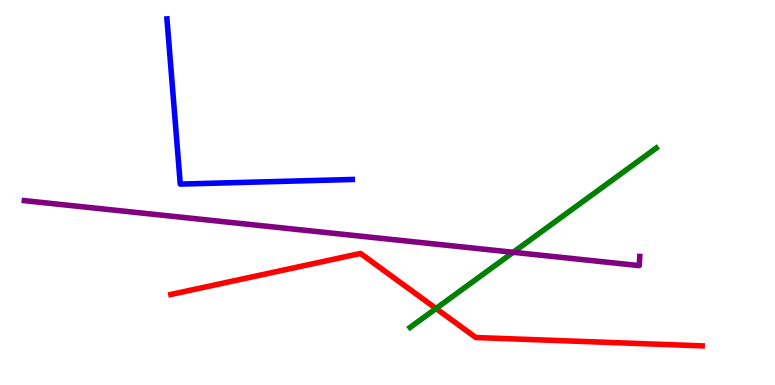[{'lines': ['blue', 'red'], 'intersections': []}, {'lines': ['green', 'red'], 'intersections': [{'x': 5.63, 'y': 1.99}]}, {'lines': ['purple', 'red'], 'intersections': []}, {'lines': ['blue', 'green'], 'intersections': []}, {'lines': ['blue', 'purple'], 'intersections': []}, {'lines': ['green', 'purple'], 'intersections': [{'x': 6.62, 'y': 3.45}]}]